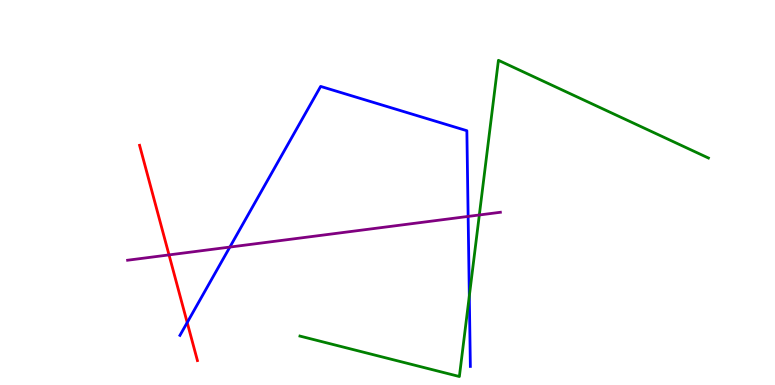[{'lines': ['blue', 'red'], 'intersections': [{'x': 2.42, 'y': 1.62}]}, {'lines': ['green', 'red'], 'intersections': []}, {'lines': ['purple', 'red'], 'intersections': [{'x': 2.18, 'y': 3.38}]}, {'lines': ['blue', 'green'], 'intersections': [{'x': 6.06, 'y': 2.31}]}, {'lines': ['blue', 'purple'], 'intersections': [{'x': 2.97, 'y': 3.58}, {'x': 6.04, 'y': 4.38}]}, {'lines': ['green', 'purple'], 'intersections': [{'x': 6.18, 'y': 4.42}]}]